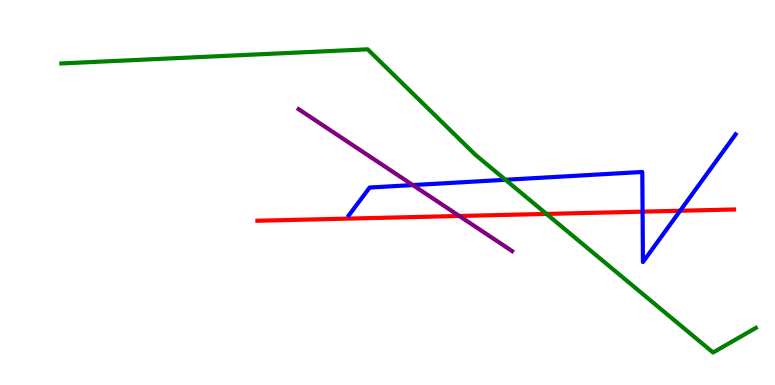[{'lines': ['blue', 'red'], 'intersections': [{'x': 8.29, 'y': 4.5}, {'x': 8.78, 'y': 4.53}]}, {'lines': ['green', 'red'], 'intersections': [{'x': 7.05, 'y': 4.44}]}, {'lines': ['purple', 'red'], 'intersections': [{'x': 5.93, 'y': 4.39}]}, {'lines': ['blue', 'green'], 'intersections': [{'x': 6.52, 'y': 5.33}]}, {'lines': ['blue', 'purple'], 'intersections': [{'x': 5.33, 'y': 5.19}]}, {'lines': ['green', 'purple'], 'intersections': []}]